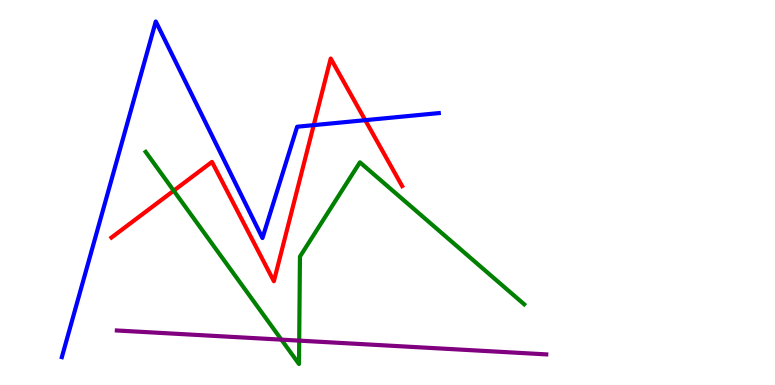[{'lines': ['blue', 'red'], 'intersections': [{'x': 4.05, 'y': 6.75}, {'x': 4.71, 'y': 6.88}]}, {'lines': ['green', 'red'], 'intersections': [{'x': 2.24, 'y': 5.05}]}, {'lines': ['purple', 'red'], 'intersections': []}, {'lines': ['blue', 'green'], 'intersections': []}, {'lines': ['blue', 'purple'], 'intersections': []}, {'lines': ['green', 'purple'], 'intersections': [{'x': 3.63, 'y': 1.18}, {'x': 3.86, 'y': 1.15}]}]